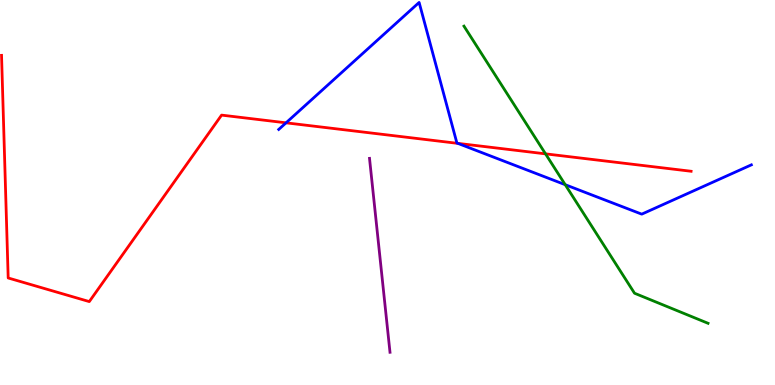[{'lines': ['blue', 'red'], 'intersections': [{'x': 3.69, 'y': 6.81}, {'x': 5.91, 'y': 6.28}]}, {'lines': ['green', 'red'], 'intersections': [{'x': 7.04, 'y': 6.0}]}, {'lines': ['purple', 'red'], 'intersections': []}, {'lines': ['blue', 'green'], 'intersections': [{'x': 7.29, 'y': 5.2}]}, {'lines': ['blue', 'purple'], 'intersections': []}, {'lines': ['green', 'purple'], 'intersections': []}]